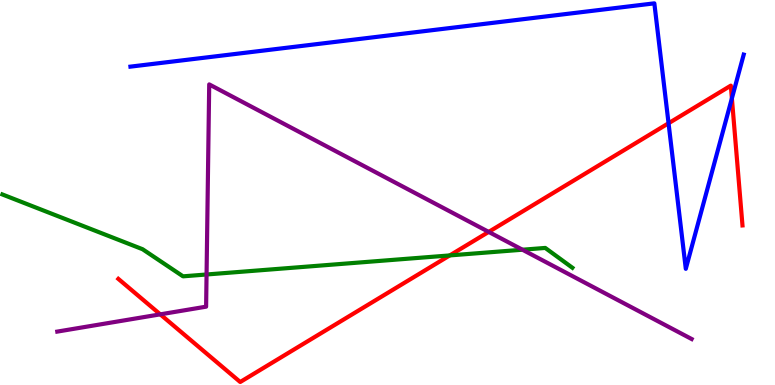[{'lines': ['blue', 'red'], 'intersections': [{'x': 8.63, 'y': 6.8}, {'x': 9.44, 'y': 7.45}]}, {'lines': ['green', 'red'], 'intersections': [{'x': 5.8, 'y': 3.37}]}, {'lines': ['purple', 'red'], 'intersections': [{'x': 2.07, 'y': 1.84}, {'x': 6.31, 'y': 3.98}]}, {'lines': ['blue', 'green'], 'intersections': []}, {'lines': ['blue', 'purple'], 'intersections': []}, {'lines': ['green', 'purple'], 'intersections': [{'x': 2.67, 'y': 2.87}, {'x': 6.74, 'y': 3.51}]}]